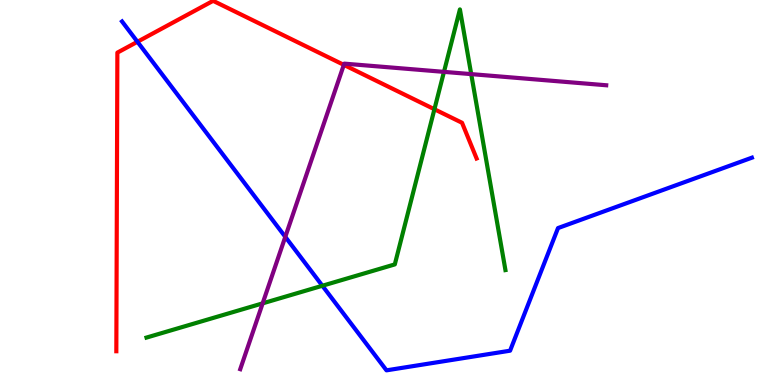[{'lines': ['blue', 'red'], 'intersections': [{'x': 1.77, 'y': 8.91}]}, {'lines': ['green', 'red'], 'intersections': [{'x': 5.61, 'y': 7.16}]}, {'lines': ['purple', 'red'], 'intersections': [{'x': 4.44, 'y': 8.32}]}, {'lines': ['blue', 'green'], 'intersections': [{'x': 4.16, 'y': 2.58}]}, {'lines': ['blue', 'purple'], 'intersections': [{'x': 3.68, 'y': 3.85}]}, {'lines': ['green', 'purple'], 'intersections': [{'x': 3.39, 'y': 2.12}, {'x': 5.73, 'y': 8.13}, {'x': 6.08, 'y': 8.07}]}]